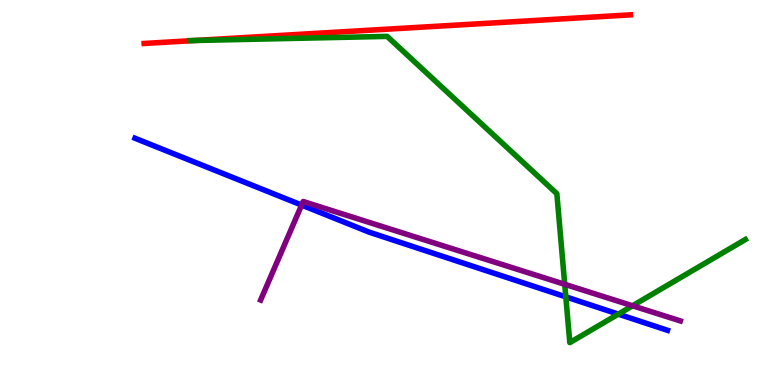[{'lines': ['blue', 'red'], 'intersections': []}, {'lines': ['green', 'red'], 'intersections': [{'x': 2.51, 'y': 8.95}]}, {'lines': ['purple', 'red'], 'intersections': []}, {'lines': ['blue', 'green'], 'intersections': [{'x': 7.3, 'y': 2.29}, {'x': 7.98, 'y': 1.84}]}, {'lines': ['blue', 'purple'], 'intersections': [{'x': 3.89, 'y': 4.67}]}, {'lines': ['green', 'purple'], 'intersections': [{'x': 7.29, 'y': 2.62}, {'x': 8.16, 'y': 2.06}]}]